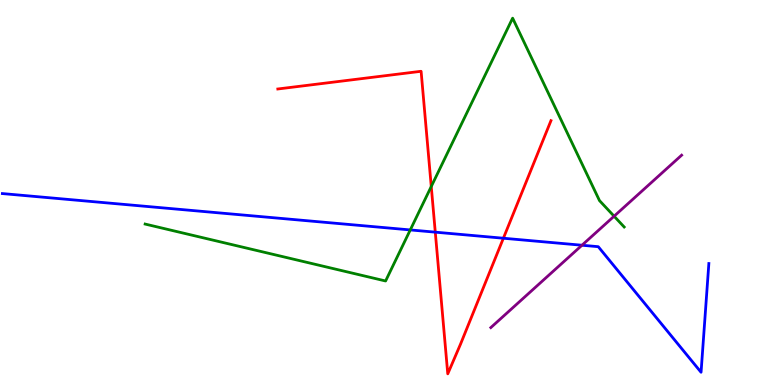[{'lines': ['blue', 'red'], 'intersections': [{'x': 5.62, 'y': 3.97}, {'x': 6.5, 'y': 3.81}]}, {'lines': ['green', 'red'], 'intersections': [{'x': 5.56, 'y': 5.16}]}, {'lines': ['purple', 'red'], 'intersections': []}, {'lines': ['blue', 'green'], 'intersections': [{'x': 5.29, 'y': 4.03}]}, {'lines': ['blue', 'purple'], 'intersections': [{'x': 7.51, 'y': 3.63}]}, {'lines': ['green', 'purple'], 'intersections': [{'x': 7.92, 'y': 4.38}]}]